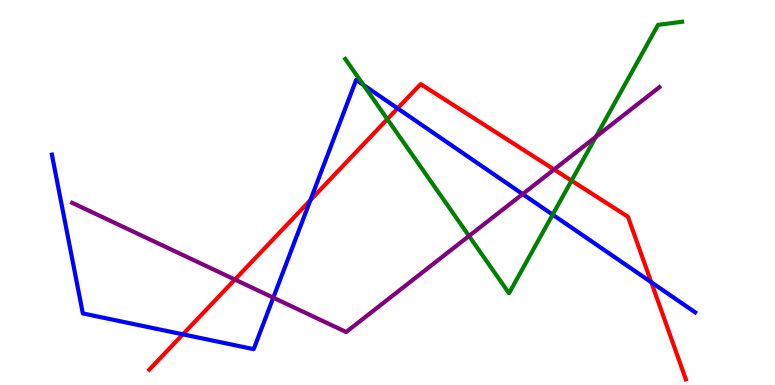[{'lines': ['blue', 'red'], 'intersections': [{'x': 2.36, 'y': 1.32}, {'x': 4.01, 'y': 4.8}, {'x': 5.13, 'y': 7.19}, {'x': 8.4, 'y': 2.67}]}, {'lines': ['green', 'red'], 'intersections': [{'x': 5.0, 'y': 6.9}, {'x': 7.37, 'y': 5.31}]}, {'lines': ['purple', 'red'], 'intersections': [{'x': 3.03, 'y': 2.74}, {'x': 7.15, 'y': 5.6}]}, {'lines': ['blue', 'green'], 'intersections': [{'x': 4.69, 'y': 7.79}, {'x': 7.13, 'y': 4.42}]}, {'lines': ['blue', 'purple'], 'intersections': [{'x': 3.53, 'y': 2.27}, {'x': 6.74, 'y': 4.96}]}, {'lines': ['green', 'purple'], 'intersections': [{'x': 6.05, 'y': 3.87}, {'x': 7.69, 'y': 6.45}]}]